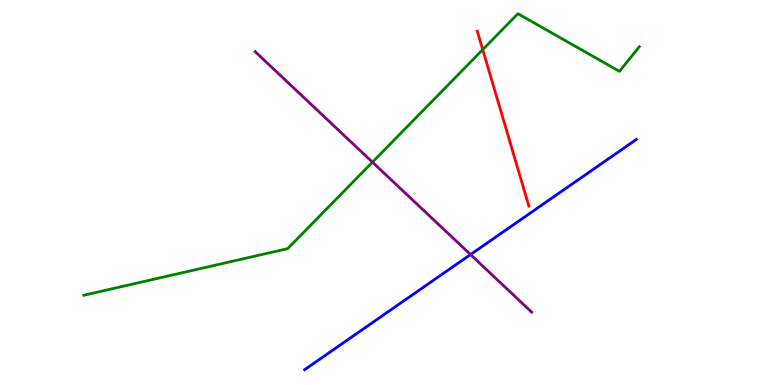[{'lines': ['blue', 'red'], 'intersections': []}, {'lines': ['green', 'red'], 'intersections': [{'x': 6.23, 'y': 8.71}]}, {'lines': ['purple', 'red'], 'intersections': []}, {'lines': ['blue', 'green'], 'intersections': []}, {'lines': ['blue', 'purple'], 'intersections': [{'x': 6.07, 'y': 3.39}]}, {'lines': ['green', 'purple'], 'intersections': [{'x': 4.81, 'y': 5.79}]}]